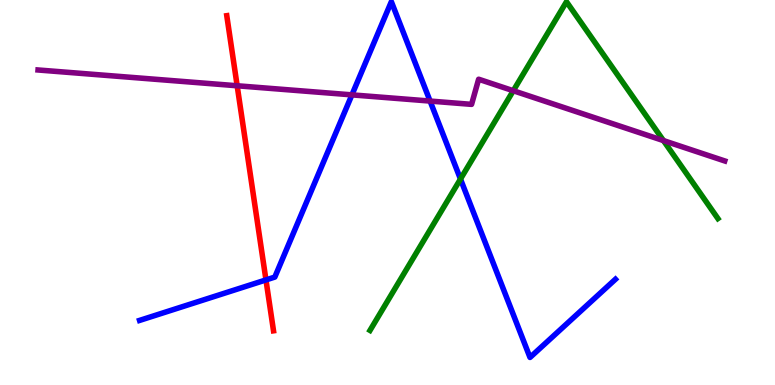[{'lines': ['blue', 'red'], 'intersections': [{'x': 3.43, 'y': 2.73}]}, {'lines': ['green', 'red'], 'intersections': []}, {'lines': ['purple', 'red'], 'intersections': [{'x': 3.06, 'y': 7.77}]}, {'lines': ['blue', 'green'], 'intersections': [{'x': 5.94, 'y': 5.35}]}, {'lines': ['blue', 'purple'], 'intersections': [{'x': 4.54, 'y': 7.54}, {'x': 5.55, 'y': 7.37}]}, {'lines': ['green', 'purple'], 'intersections': [{'x': 6.62, 'y': 7.64}, {'x': 8.56, 'y': 6.35}]}]